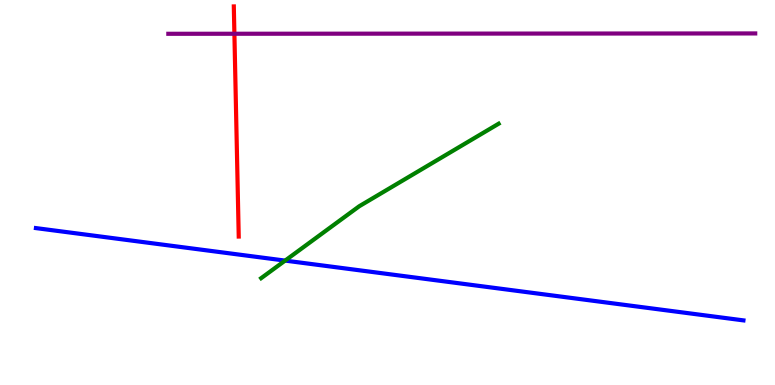[{'lines': ['blue', 'red'], 'intersections': []}, {'lines': ['green', 'red'], 'intersections': []}, {'lines': ['purple', 'red'], 'intersections': [{'x': 3.02, 'y': 9.12}]}, {'lines': ['blue', 'green'], 'intersections': [{'x': 3.68, 'y': 3.23}]}, {'lines': ['blue', 'purple'], 'intersections': []}, {'lines': ['green', 'purple'], 'intersections': []}]